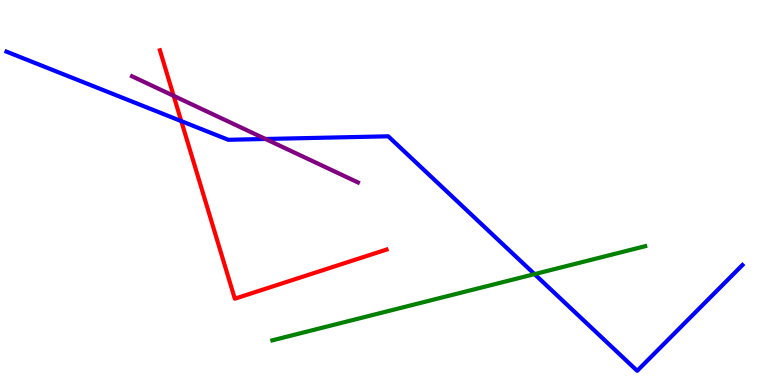[{'lines': ['blue', 'red'], 'intersections': [{'x': 2.34, 'y': 6.85}]}, {'lines': ['green', 'red'], 'intersections': []}, {'lines': ['purple', 'red'], 'intersections': [{'x': 2.24, 'y': 7.51}]}, {'lines': ['blue', 'green'], 'intersections': [{'x': 6.9, 'y': 2.88}]}, {'lines': ['blue', 'purple'], 'intersections': [{'x': 3.43, 'y': 6.39}]}, {'lines': ['green', 'purple'], 'intersections': []}]